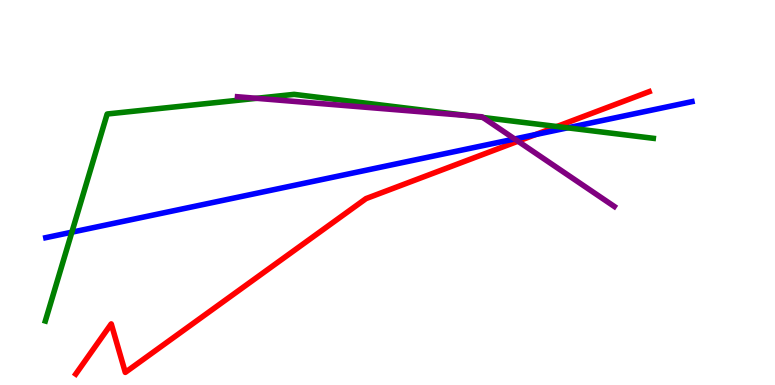[{'lines': ['blue', 'red'], 'intersections': [{'x': 6.91, 'y': 6.5}]}, {'lines': ['green', 'red'], 'intersections': [{'x': 7.19, 'y': 6.71}]}, {'lines': ['purple', 'red'], 'intersections': [{'x': 6.68, 'y': 6.33}]}, {'lines': ['blue', 'green'], 'intersections': [{'x': 0.927, 'y': 3.97}, {'x': 7.32, 'y': 6.68}]}, {'lines': ['blue', 'purple'], 'intersections': [{'x': 6.64, 'y': 6.39}]}, {'lines': ['green', 'purple'], 'intersections': [{'x': 3.31, 'y': 7.45}, {'x': 6.04, 'y': 7.0}, {'x': 6.23, 'y': 6.95}]}]